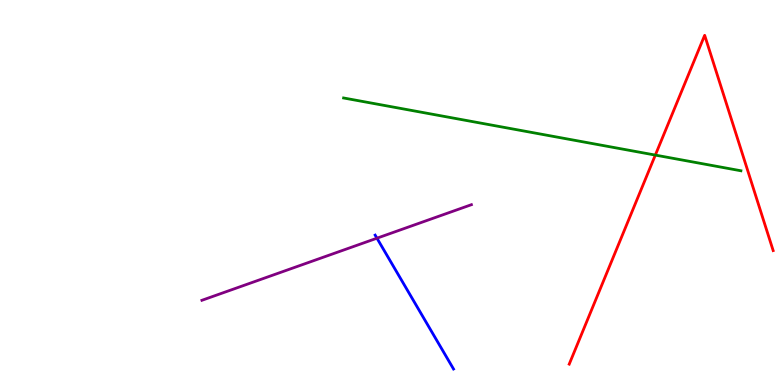[{'lines': ['blue', 'red'], 'intersections': []}, {'lines': ['green', 'red'], 'intersections': [{'x': 8.46, 'y': 5.97}]}, {'lines': ['purple', 'red'], 'intersections': []}, {'lines': ['blue', 'green'], 'intersections': []}, {'lines': ['blue', 'purple'], 'intersections': [{'x': 4.86, 'y': 3.81}]}, {'lines': ['green', 'purple'], 'intersections': []}]